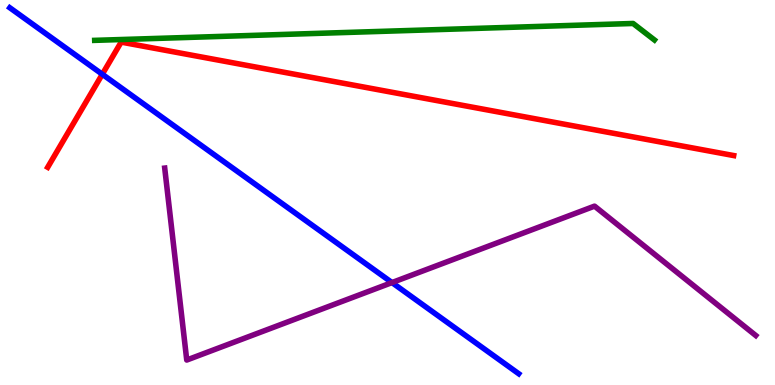[{'lines': ['blue', 'red'], 'intersections': [{'x': 1.32, 'y': 8.07}]}, {'lines': ['green', 'red'], 'intersections': []}, {'lines': ['purple', 'red'], 'intersections': []}, {'lines': ['blue', 'green'], 'intersections': []}, {'lines': ['blue', 'purple'], 'intersections': [{'x': 5.06, 'y': 2.66}]}, {'lines': ['green', 'purple'], 'intersections': []}]